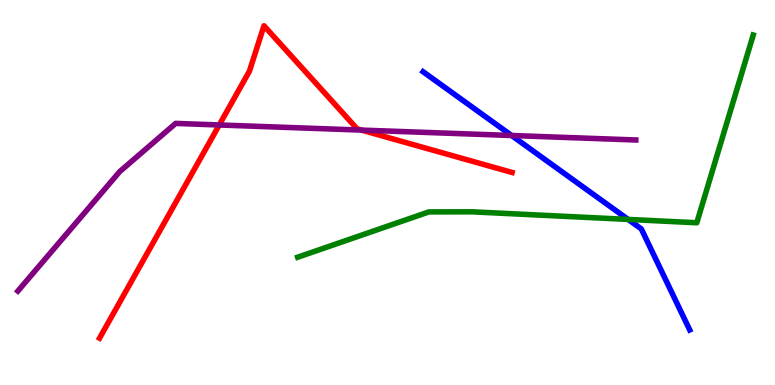[{'lines': ['blue', 'red'], 'intersections': []}, {'lines': ['green', 'red'], 'intersections': []}, {'lines': ['purple', 'red'], 'intersections': [{'x': 2.83, 'y': 6.75}, {'x': 4.67, 'y': 6.62}]}, {'lines': ['blue', 'green'], 'intersections': [{'x': 8.1, 'y': 4.3}]}, {'lines': ['blue', 'purple'], 'intersections': [{'x': 6.6, 'y': 6.48}]}, {'lines': ['green', 'purple'], 'intersections': []}]